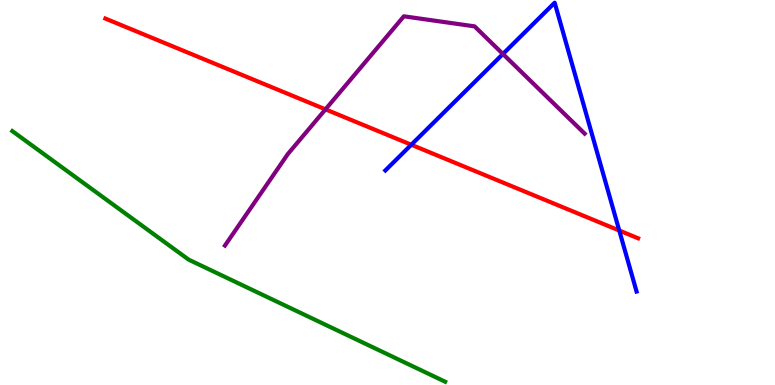[{'lines': ['blue', 'red'], 'intersections': [{'x': 5.31, 'y': 6.24}, {'x': 7.99, 'y': 4.01}]}, {'lines': ['green', 'red'], 'intersections': []}, {'lines': ['purple', 'red'], 'intersections': [{'x': 4.2, 'y': 7.16}]}, {'lines': ['blue', 'green'], 'intersections': []}, {'lines': ['blue', 'purple'], 'intersections': [{'x': 6.49, 'y': 8.6}]}, {'lines': ['green', 'purple'], 'intersections': []}]